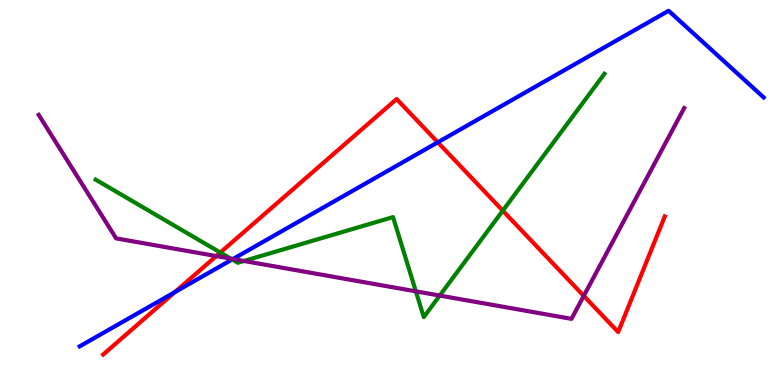[{'lines': ['blue', 'red'], 'intersections': [{'x': 2.26, 'y': 2.41}, {'x': 5.65, 'y': 6.3}]}, {'lines': ['green', 'red'], 'intersections': [{'x': 2.84, 'y': 3.44}, {'x': 6.49, 'y': 4.53}]}, {'lines': ['purple', 'red'], 'intersections': [{'x': 2.79, 'y': 3.35}, {'x': 7.53, 'y': 2.31}]}, {'lines': ['blue', 'green'], 'intersections': [{'x': 3.0, 'y': 3.26}]}, {'lines': ['blue', 'purple'], 'intersections': [{'x': 3.01, 'y': 3.27}]}, {'lines': ['green', 'purple'], 'intersections': [{'x': 2.98, 'y': 3.28}, {'x': 3.15, 'y': 3.22}, {'x': 5.37, 'y': 2.43}, {'x': 5.67, 'y': 2.32}]}]